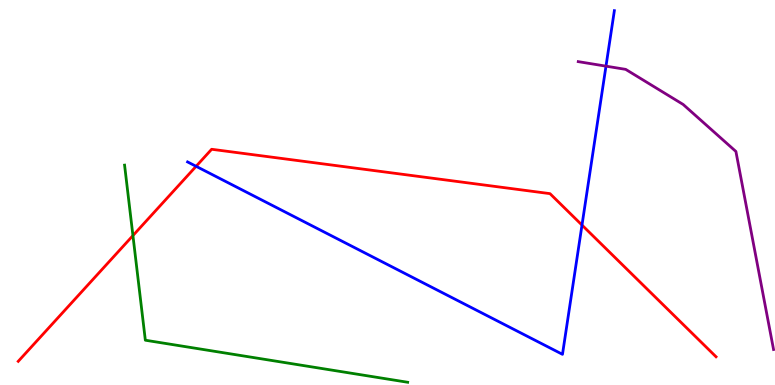[{'lines': ['blue', 'red'], 'intersections': [{'x': 2.53, 'y': 5.68}, {'x': 7.51, 'y': 4.15}]}, {'lines': ['green', 'red'], 'intersections': [{'x': 1.72, 'y': 3.88}]}, {'lines': ['purple', 'red'], 'intersections': []}, {'lines': ['blue', 'green'], 'intersections': []}, {'lines': ['blue', 'purple'], 'intersections': [{'x': 7.82, 'y': 8.28}]}, {'lines': ['green', 'purple'], 'intersections': []}]